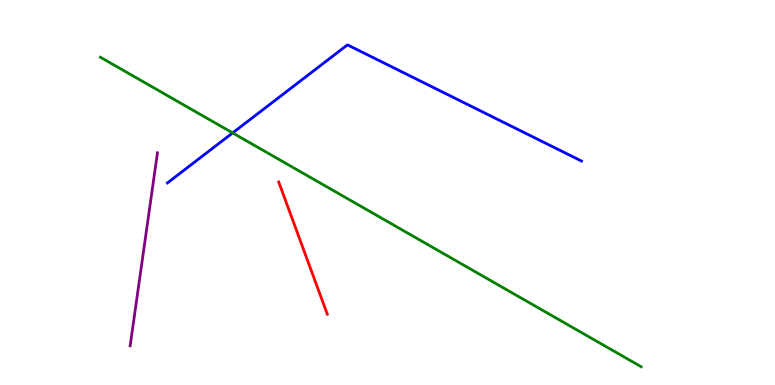[{'lines': ['blue', 'red'], 'intersections': []}, {'lines': ['green', 'red'], 'intersections': []}, {'lines': ['purple', 'red'], 'intersections': []}, {'lines': ['blue', 'green'], 'intersections': [{'x': 3.0, 'y': 6.55}]}, {'lines': ['blue', 'purple'], 'intersections': []}, {'lines': ['green', 'purple'], 'intersections': []}]